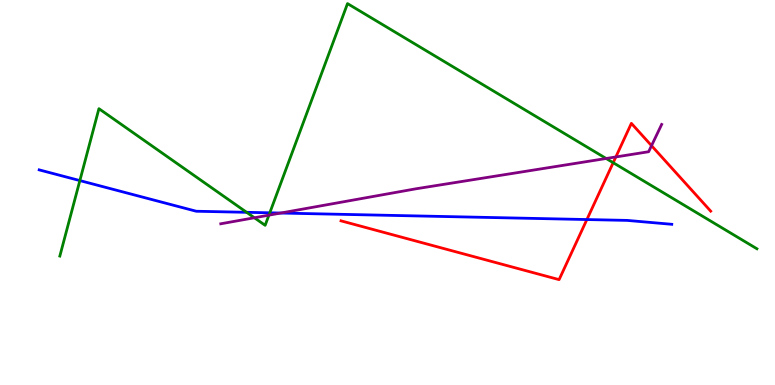[{'lines': ['blue', 'red'], 'intersections': [{'x': 7.57, 'y': 4.3}]}, {'lines': ['green', 'red'], 'intersections': [{'x': 7.91, 'y': 5.77}]}, {'lines': ['purple', 'red'], 'intersections': [{'x': 7.95, 'y': 5.92}, {'x': 8.41, 'y': 6.22}]}, {'lines': ['blue', 'green'], 'intersections': [{'x': 1.03, 'y': 5.31}, {'x': 3.18, 'y': 4.49}, {'x': 3.48, 'y': 4.47}]}, {'lines': ['blue', 'purple'], 'intersections': [{'x': 3.62, 'y': 4.47}]}, {'lines': ['green', 'purple'], 'intersections': [{'x': 3.28, 'y': 4.34}, {'x': 3.47, 'y': 4.41}, {'x': 7.82, 'y': 5.88}]}]